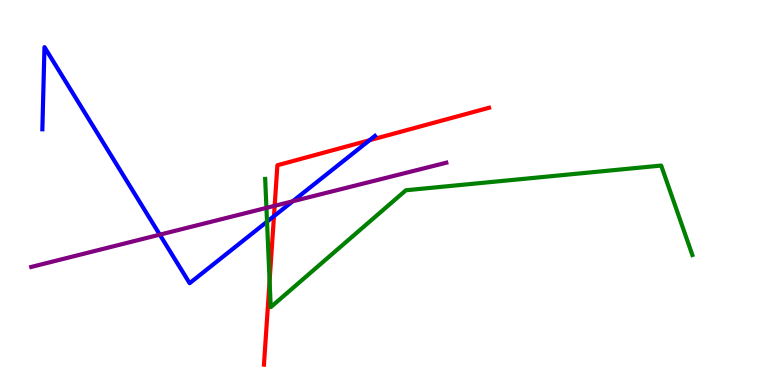[{'lines': ['blue', 'red'], 'intersections': [{'x': 3.54, 'y': 4.38}, {'x': 4.77, 'y': 6.36}]}, {'lines': ['green', 'red'], 'intersections': [{'x': 3.48, 'y': 2.7}]}, {'lines': ['purple', 'red'], 'intersections': [{'x': 3.54, 'y': 4.65}]}, {'lines': ['blue', 'green'], 'intersections': [{'x': 3.45, 'y': 4.24}]}, {'lines': ['blue', 'purple'], 'intersections': [{'x': 2.06, 'y': 3.9}, {'x': 3.78, 'y': 4.77}]}, {'lines': ['green', 'purple'], 'intersections': [{'x': 3.44, 'y': 4.6}]}]